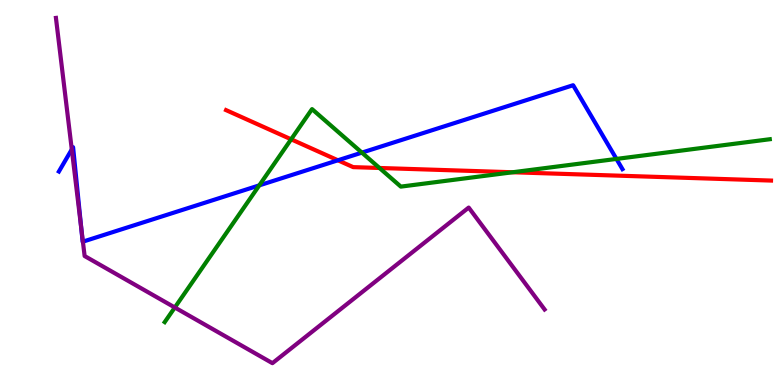[{'lines': ['blue', 'red'], 'intersections': [{'x': 4.36, 'y': 5.84}]}, {'lines': ['green', 'red'], 'intersections': [{'x': 3.76, 'y': 6.38}, {'x': 4.9, 'y': 5.64}, {'x': 6.61, 'y': 5.53}]}, {'lines': ['purple', 'red'], 'intersections': []}, {'lines': ['blue', 'green'], 'intersections': [{'x': 3.35, 'y': 5.19}, {'x': 4.67, 'y': 6.04}, {'x': 7.95, 'y': 5.87}]}, {'lines': ['blue', 'purple'], 'intersections': [{'x': 0.926, 'y': 6.12}, {'x': 1.05, 'y': 4.08}, {'x': 1.07, 'y': 3.72}]}, {'lines': ['green', 'purple'], 'intersections': [{'x': 2.26, 'y': 2.01}]}]